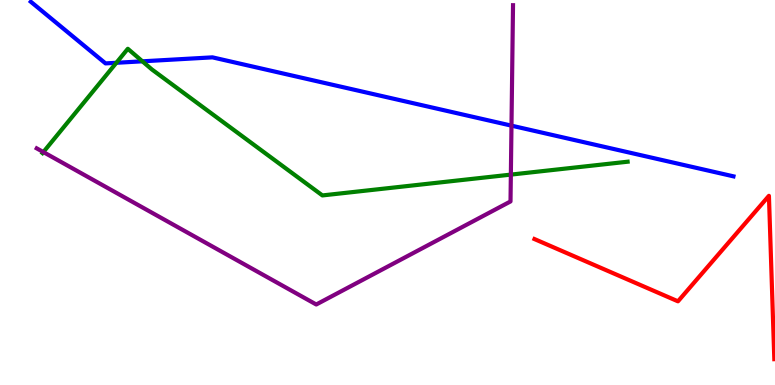[{'lines': ['blue', 'red'], 'intersections': []}, {'lines': ['green', 'red'], 'intersections': []}, {'lines': ['purple', 'red'], 'intersections': []}, {'lines': ['blue', 'green'], 'intersections': [{'x': 1.5, 'y': 8.37}, {'x': 1.84, 'y': 8.41}]}, {'lines': ['blue', 'purple'], 'intersections': [{'x': 6.6, 'y': 6.74}]}, {'lines': ['green', 'purple'], 'intersections': [{'x': 0.559, 'y': 6.05}, {'x': 6.59, 'y': 5.46}]}]